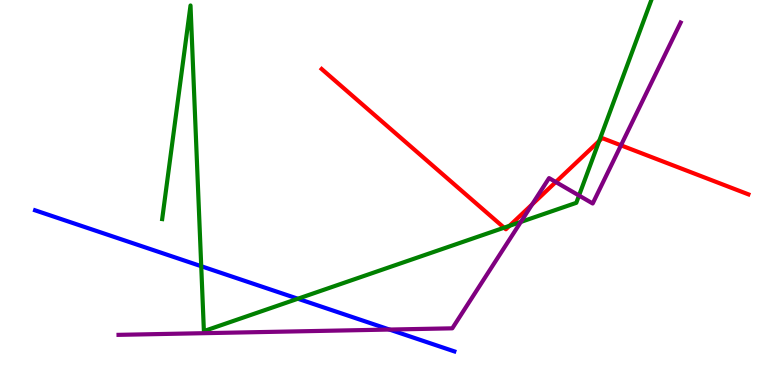[{'lines': ['blue', 'red'], 'intersections': []}, {'lines': ['green', 'red'], 'intersections': [{'x': 6.5, 'y': 4.09}, {'x': 6.57, 'y': 4.13}, {'x': 7.73, 'y': 6.34}]}, {'lines': ['purple', 'red'], 'intersections': [{'x': 6.87, 'y': 4.69}, {'x': 7.17, 'y': 5.27}, {'x': 8.01, 'y': 6.23}]}, {'lines': ['blue', 'green'], 'intersections': [{'x': 2.6, 'y': 3.09}, {'x': 3.84, 'y': 2.24}]}, {'lines': ['blue', 'purple'], 'intersections': [{'x': 5.03, 'y': 1.44}]}, {'lines': ['green', 'purple'], 'intersections': [{'x': 6.72, 'y': 4.24}, {'x': 7.47, 'y': 4.92}]}]